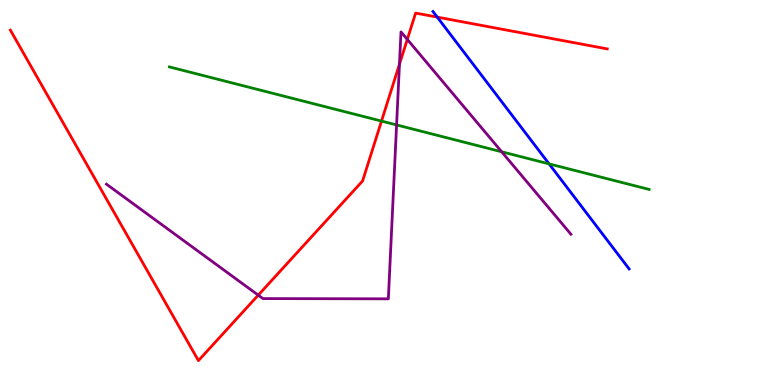[{'lines': ['blue', 'red'], 'intersections': [{'x': 5.64, 'y': 9.56}]}, {'lines': ['green', 'red'], 'intersections': [{'x': 4.92, 'y': 6.86}]}, {'lines': ['purple', 'red'], 'intersections': [{'x': 3.33, 'y': 2.33}, {'x': 5.15, 'y': 8.33}, {'x': 5.26, 'y': 8.98}]}, {'lines': ['blue', 'green'], 'intersections': [{'x': 7.08, 'y': 5.74}]}, {'lines': ['blue', 'purple'], 'intersections': []}, {'lines': ['green', 'purple'], 'intersections': [{'x': 5.12, 'y': 6.76}, {'x': 6.47, 'y': 6.06}]}]